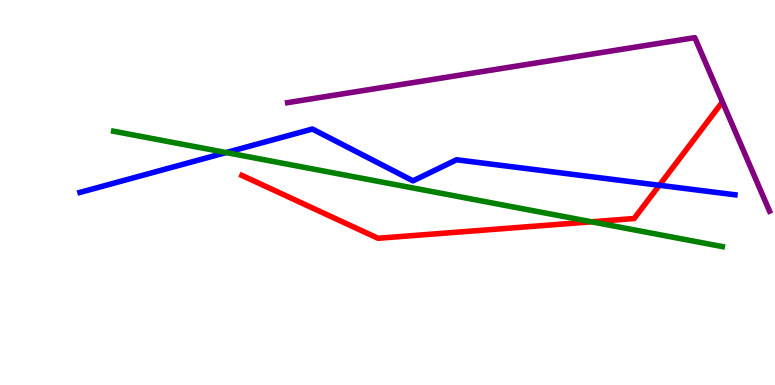[{'lines': ['blue', 'red'], 'intersections': [{'x': 8.51, 'y': 5.19}]}, {'lines': ['green', 'red'], 'intersections': [{'x': 7.63, 'y': 4.24}]}, {'lines': ['purple', 'red'], 'intersections': []}, {'lines': ['blue', 'green'], 'intersections': [{'x': 2.92, 'y': 6.04}]}, {'lines': ['blue', 'purple'], 'intersections': []}, {'lines': ['green', 'purple'], 'intersections': []}]